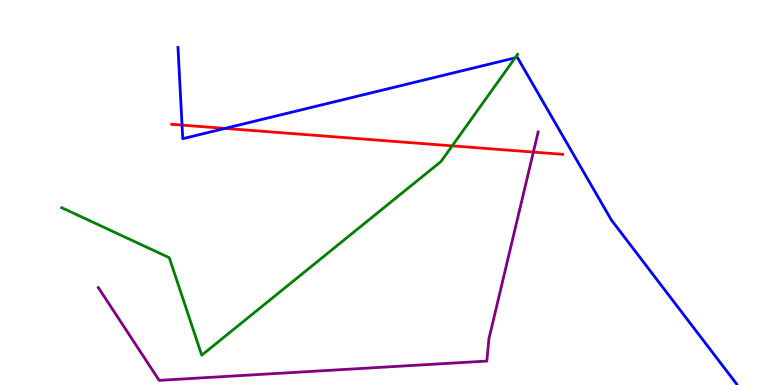[{'lines': ['blue', 'red'], 'intersections': [{'x': 2.35, 'y': 6.75}, {'x': 2.9, 'y': 6.66}]}, {'lines': ['green', 'red'], 'intersections': [{'x': 5.83, 'y': 6.21}]}, {'lines': ['purple', 'red'], 'intersections': [{'x': 6.88, 'y': 6.05}]}, {'lines': ['blue', 'green'], 'intersections': [{'x': 6.65, 'y': 8.5}]}, {'lines': ['blue', 'purple'], 'intersections': []}, {'lines': ['green', 'purple'], 'intersections': []}]